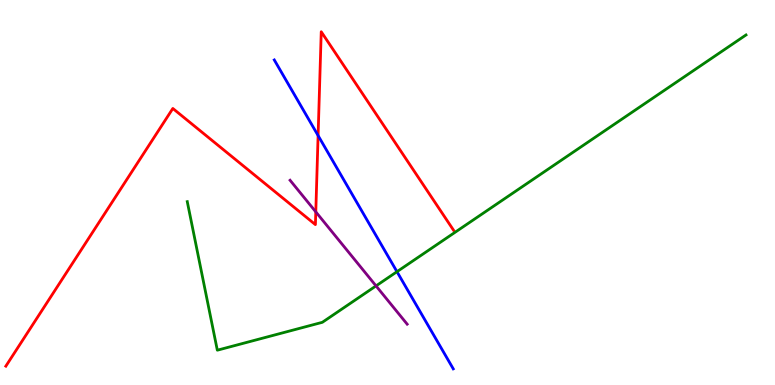[{'lines': ['blue', 'red'], 'intersections': [{'x': 4.1, 'y': 6.48}]}, {'lines': ['green', 'red'], 'intersections': []}, {'lines': ['purple', 'red'], 'intersections': [{'x': 4.07, 'y': 4.5}]}, {'lines': ['blue', 'green'], 'intersections': [{'x': 5.12, 'y': 2.94}]}, {'lines': ['blue', 'purple'], 'intersections': []}, {'lines': ['green', 'purple'], 'intersections': [{'x': 4.85, 'y': 2.57}]}]